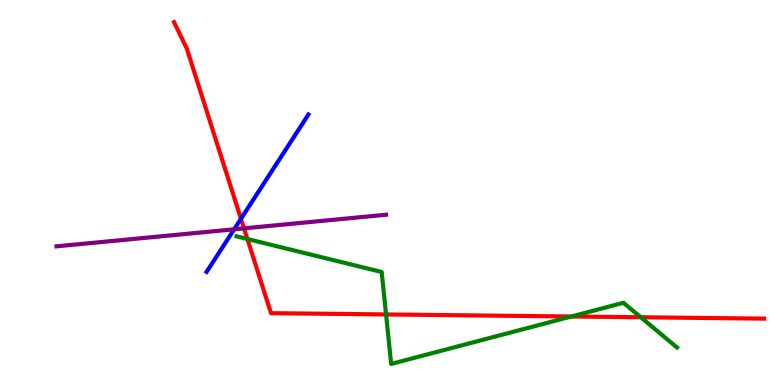[{'lines': ['blue', 'red'], 'intersections': [{'x': 3.11, 'y': 4.32}]}, {'lines': ['green', 'red'], 'intersections': [{'x': 3.19, 'y': 3.79}, {'x': 4.98, 'y': 1.83}, {'x': 7.37, 'y': 1.78}, {'x': 8.27, 'y': 1.76}]}, {'lines': ['purple', 'red'], 'intersections': [{'x': 3.15, 'y': 4.07}]}, {'lines': ['blue', 'green'], 'intersections': []}, {'lines': ['blue', 'purple'], 'intersections': [{'x': 3.02, 'y': 4.04}]}, {'lines': ['green', 'purple'], 'intersections': []}]